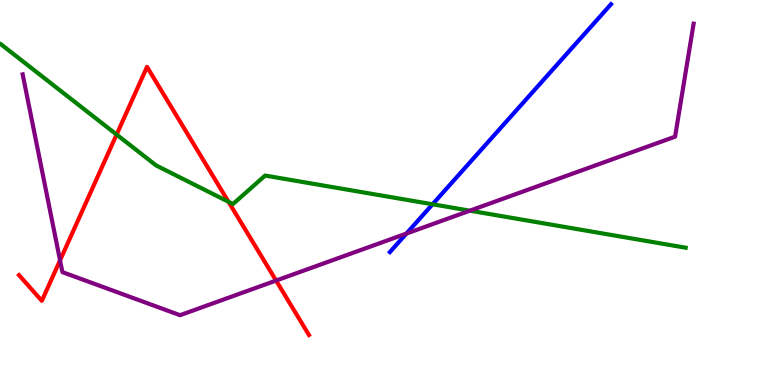[{'lines': ['blue', 'red'], 'intersections': []}, {'lines': ['green', 'red'], 'intersections': [{'x': 1.5, 'y': 6.5}, {'x': 2.95, 'y': 4.76}]}, {'lines': ['purple', 'red'], 'intersections': [{'x': 0.775, 'y': 3.24}, {'x': 3.56, 'y': 2.71}]}, {'lines': ['blue', 'green'], 'intersections': [{'x': 5.58, 'y': 4.69}]}, {'lines': ['blue', 'purple'], 'intersections': [{'x': 5.24, 'y': 3.93}]}, {'lines': ['green', 'purple'], 'intersections': [{'x': 6.06, 'y': 4.53}]}]